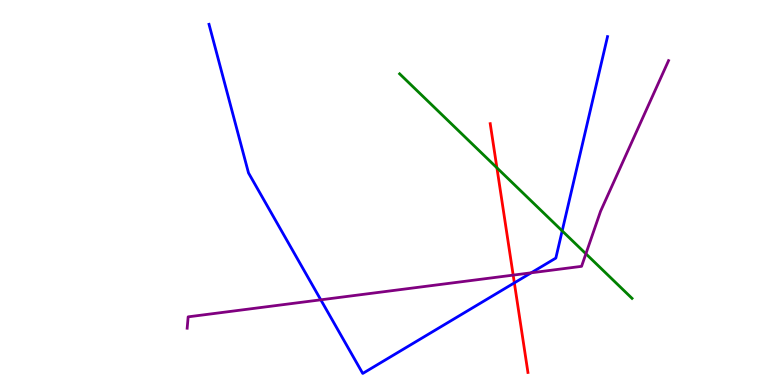[{'lines': ['blue', 'red'], 'intersections': [{'x': 6.64, 'y': 2.65}]}, {'lines': ['green', 'red'], 'intersections': [{'x': 6.41, 'y': 5.64}]}, {'lines': ['purple', 'red'], 'intersections': [{'x': 6.62, 'y': 2.85}]}, {'lines': ['blue', 'green'], 'intersections': [{'x': 7.25, 'y': 4.0}]}, {'lines': ['blue', 'purple'], 'intersections': [{'x': 4.14, 'y': 2.21}, {'x': 6.85, 'y': 2.91}]}, {'lines': ['green', 'purple'], 'intersections': [{'x': 7.56, 'y': 3.41}]}]